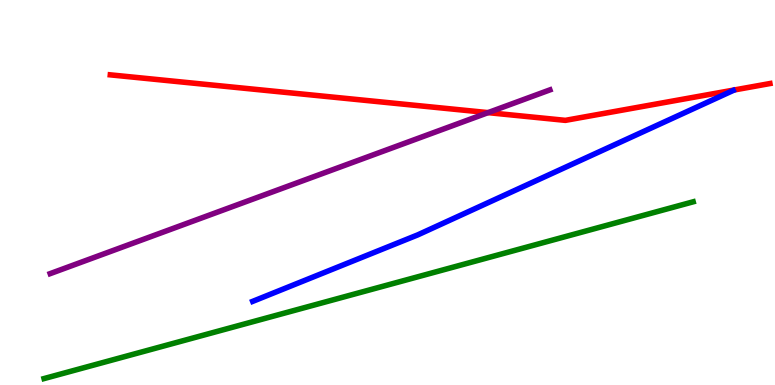[{'lines': ['blue', 'red'], 'intersections': []}, {'lines': ['green', 'red'], 'intersections': []}, {'lines': ['purple', 'red'], 'intersections': [{'x': 6.3, 'y': 7.07}]}, {'lines': ['blue', 'green'], 'intersections': []}, {'lines': ['blue', 'purple'], 'intersections': []}, {'lines': ['green', 'purple'], 'intersections': []}]